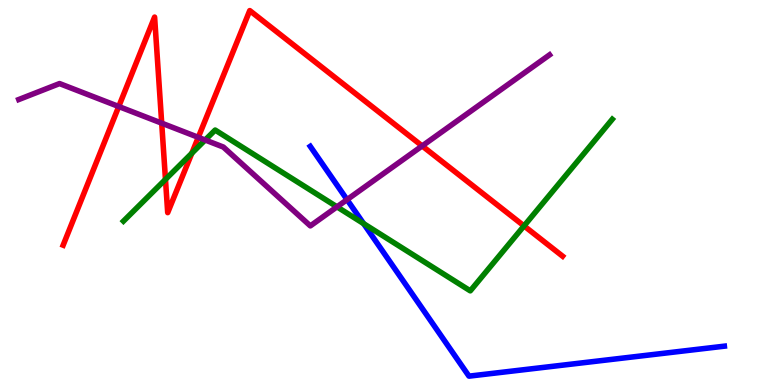[{'lines': ['blue', 'red'], 'intersections': []}, {'lines': ['green', 'red'], 'intersections': [{'x': 2.14, 'y': 5.34}, {'x': 2.48, 'y': 6.02}, {'x': 6.76, 'y': 4.13}]}, {'lines': ['purple', 'red'], 'intersections': [{'x': 1.53, 'y': 7.23}, {'x': 2.09, 'y': 6.8}, {'x': 2.56, 'y': 6.43}, {'x': 5.45, 'y': 6.21}]}, {'lines': ['blue', 'green'], 'intersections': [{'x': 4.69, 'y': 4.19}]}, {'lines': ['blue', 'purple'], 'intersections': [{'x': 4.48, 'y': 4.81}]}, {'lines': ['green', 'purple'], 'intersections': [{'x': 2.65, 'y': 6.36}, {'x': 4.35, 'y': 4.63}]}]